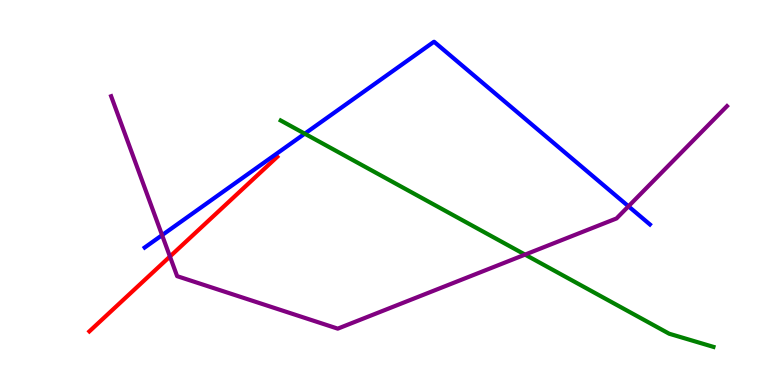[{'lines': ['blue', 'red'], 'intersections': []}, {'lines': ['green', 'red'], 'intersections': []}, {'lines': ['purple', 'red'], 'intersections': [{'x': 2.19, 'y': 3.34}]}, {'lines': ['blue', 'green'], 'intersections': [{'x': 3.93, 'y': 6.53}]}, {'lines': ['blue', 'purple'], 'intersections': [{'x': 2.09, 'y': 3.89}, {'x': 8.11, 'y': 4.64}]}, {'lines': ['green', 'purple'], 'intersections': [{'x': 6.77, 'y': 3.39}]}]